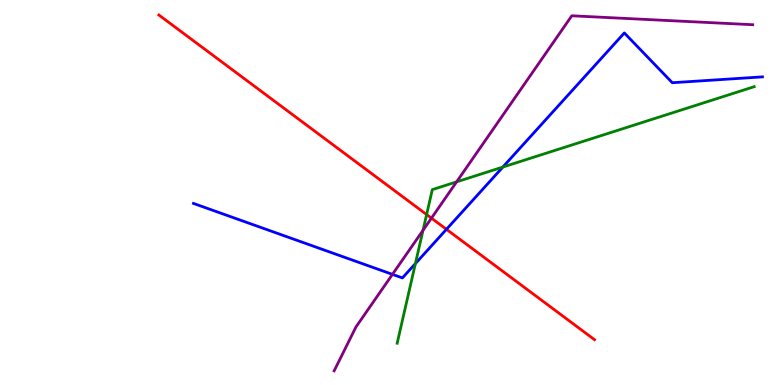[{'lines': ['blue', 'red'], 'intersections': [{'x': 5.76, 'y': 4.04}]}, {'lines': ['green', 'red'], 'intersections': [{'x': 5.5, 'y': 4.43}]}, {'lines': ['purple', 'red'], 'intersections': [{'x': 5.57, 'y': 4.33}]}, {'lines': ['blue', 'green'], 'intersections': [{'x': 5.36, 'y': 3.15}, {'x': 6.49, 'y': 5.66}]}, {'lines': ['blue', 'purple'], 'intersections': [{'x': 5.06, 'y': 2.87}]}, {'lines': ['green', 'purple'], 'intersections': [{'x': 5.46, 'y': 4.02}, {'x': 5.89, 'y': 5.28}]}]